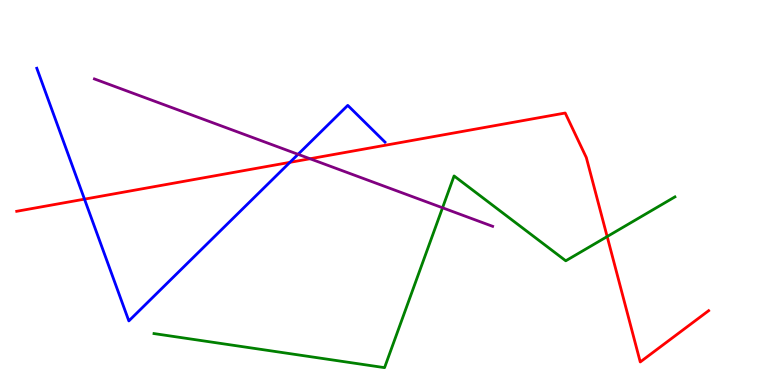[{'lines': ['blue', 'red'], 'intersections': [{'x': 1.09, 'y': 4.83}, {'x': 3.74, 'y': 5.78}]}, {'lines': ['green', 'red'], 'intersections': [{'x': 7.83, 'y': 3.86}]}, {'lines': ['purple', 'red'], 'intersections': [{'x': 4.0, 'y': 5.88}]}, {'lines': ['blue', 'green'], 'intersections': []}, {'lines': ['blue', 'purple'], 'intersections': [{'x': 3.85, 'y': 5.99}]}, {'lines': ['green', 'purple'], 'intersections': [{'x': 5.71, 'y': 4.6}]}]